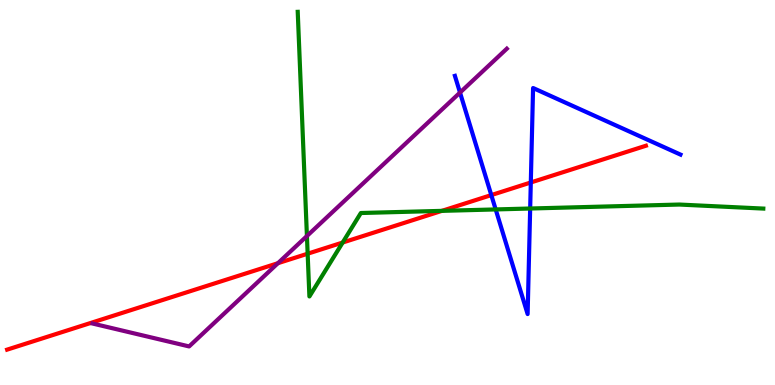[{'lines': ['blue', 'red'], 'intersections': [{'x': 6.34, 'y': 4.93}, {'x': 6.85, 'y': 5.26}]}, {'lines': ['green', 'red'], 'intersections': [{'x': 3.97, 'y': 3.41}, {'x': 4.42, 'y': 3.7}, {'x': 5.7, 'y': 4.52}]}, {'lines': ['purple', 'red'], 'intersections': [{'x': 3.59, 'y': 3.16}]}, {'lines': ['blue', 'green'], 'intersections': [{'x': 6.4, 'y': 4.56}, {'x': 6.84, 'y': 4.58}]}, {'lines': ['blue', 'purple'], 'intersections': [{'x': 5.94, 'y': 7.6}]}, {'lines': ['green', 'purple'], 'intersections': [{'x': 3.96, 'y': 3.87}]}]